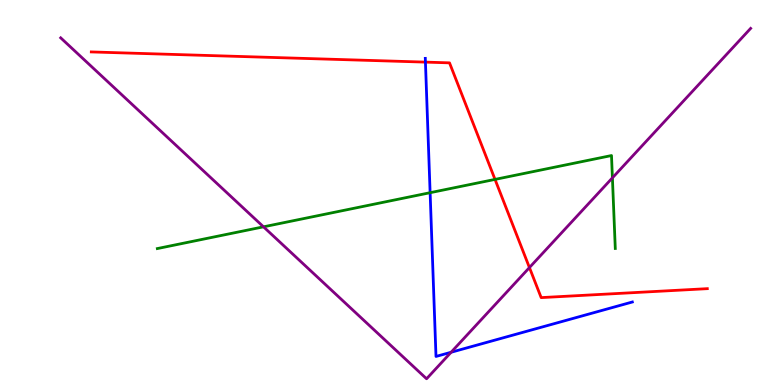[{'lines': ['blue', 'red'], 'intersections': [{'x': 5.49, 'y': 8.39}]}, {'lines': ['green', 'red'], 'intersections': [{'x': 6.39, 'y': 5.34}]}, {'lines': ['purple', 'red'], 'intersections': [{'x': 6.83, 'y': 3.05}]}, {'lines': ['blue', 'green'], 'intersections': [{'x': 5.55, 'y': 4.99}]}, {'lines': ['blue', 'purple'], 'intersections': [{'x': 5.82, 'y': 0.85}]}, {'lines': ['green', 'purple'], 'intersections': [{'x': 3.4, 'y': 4.11}, {'x': 7.9, 'y': 5.38}]}]